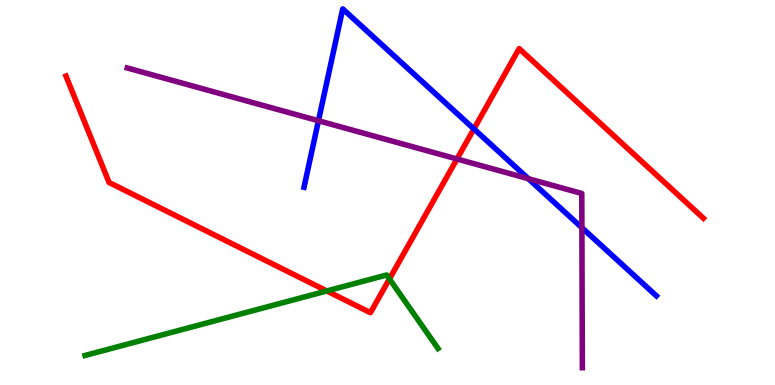[{'lines': ['blue', 'red'], 'intersections': [{'x': 6.12, 'y': 6.65}]}, {'lines': ['green', 'red'], 'intersections': [{'x': 4.22, 'y': 2.44}, {'x': 5.02, 'y': 2.75}]}, {'lines': ['purple', 'red'], 'intersections': [{'x': 5.9, 'y': 5.87}]}, {'lines': ['blue', 'green'], 'intersections': []}, {'lines': ['blue', 'purple'], 'intersections': [{'x': 4.11, 'y': 6.86}, {'x': 6.82, 'y': 5.36}, {'x': 7.51, 'y': 4.09}]}, {'lines': ['green', 'purple'], 'intersections': []}]